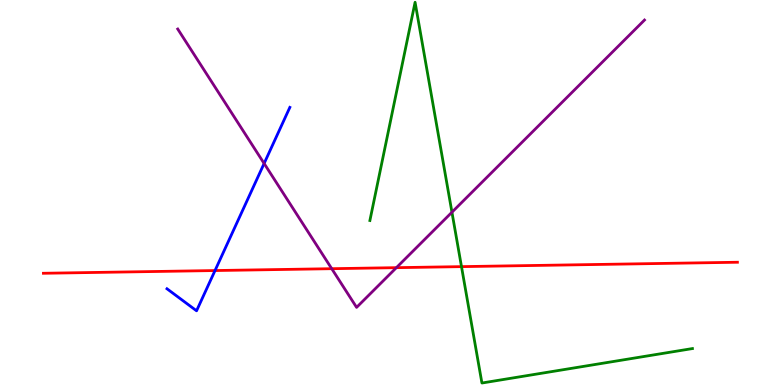[{'lines': ['blue', 'red'], 'intersections': [{'x': 2.77, 'y': 2.97}]}, {'lines': ['green', 'red'], 'intersections': [{'x': 5.95, 'y': 3.07}]}, {'lines': ['purple', 'red'], 'intersections': [{'x': 4.28, 'y': 3.02}, {'x': 5.11, 'y': 3.05}]}, {'lines': ['blue', 'green'], 'intersections': []}, {'lines': ['blue', 'purple'], 'intersections': [{'x': 3.41, 'y': 5.75}]}, {'lines': ['green', 'purple'], 'intersections': [{'x': 5.83, 'y': 4.49}]}]